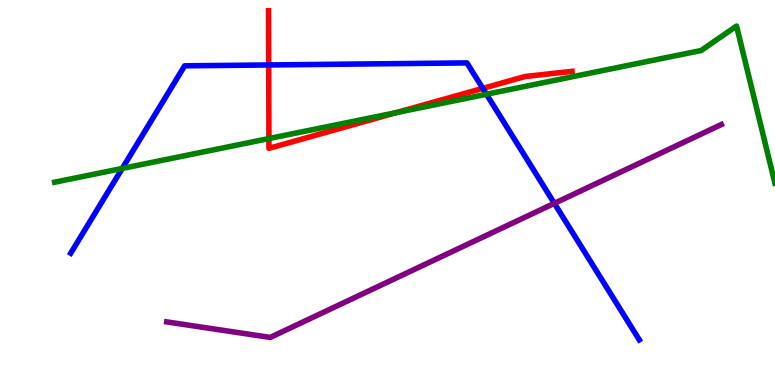[{'lines': ['blue', 'red'], 'intersections': [{'x': 3.47, 'y': 8.31}, {'x': 6.23, 'y': 7.7}]}, {'lines': ['green', 'red'], 'intersections': [{'x': 3.47, 'y': 6.4}, {'x': 5.12, 'y': 7.08}]}, {'lines': ['purple', 'red'], 'intersections': []}, {'lines': ['blue', 'green'], 'intersections': [{'x': 1.58, 'y': 5.62}, {'x': 6.28, 'y': 7.55}]}, {'lines': ['blue', 'purple'], 'intersections': [{'x': 7.15, 'y': 4.72}]}, {'lines': ['green', 'purple'], 'intersections': []}]